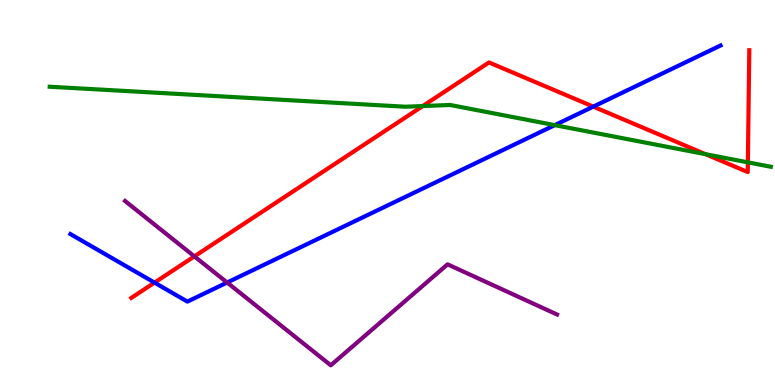[{'lines': ['blue', 'red'], 'intersections': [{'x': 1.99, 'y': 2.66}, {'x': 7.66, 'y': 7.23}]}, {'lines': ['green', 'red'], 'intersections': [{'x': 5.46, 'y': 7.25}, {'x': 9.1, 'y': 6.0}, {'x': 9.65, 'y': 5.78}]}, {'lines': ['purple', 'red'], 'intersections': [{'x': 2.51, 'y': 3.34}]}, {'lines': ['blue', 'green'], 'intersections': [{'x': 7.16, 'y': 6.75}]}, {'lines': ['blue', 'purple'], 'intersections': [{'x': 2.93, 'y': 2.66}]}, {'lines': ['green', 'purple'], 'intersections': []}]